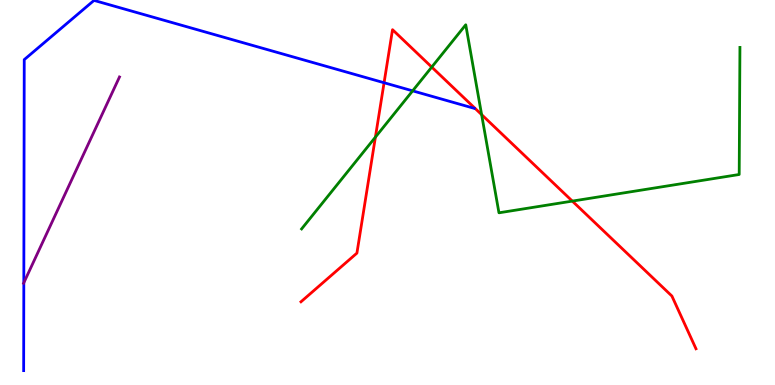[{'lines': ['blue', 'red'], 'intersections': [{'x': 4.96, 'y': 7.85}]}, {'lines': ['green', 'red'], 'intersections': [{'x': 4.84, 'y': 6.44}, {'x': 5.57, 'y': 8.26}, {'x': 6.21, 'y': 7.02}, {'x': 7.38, 'y': 4.78}]}, {'lines': ['purple', 'red'], 'intersections': []}, {'lines': ['blue', 'green'], 'intersections': [{'x': 5.32, 'y': 7.64}]}, {'lines': ['blue', 'purple'], 'intersections': [{'x': 0.307, 'y': 2.66}]}, {'lines': ['green', 'purple'], 'intersections': []}]